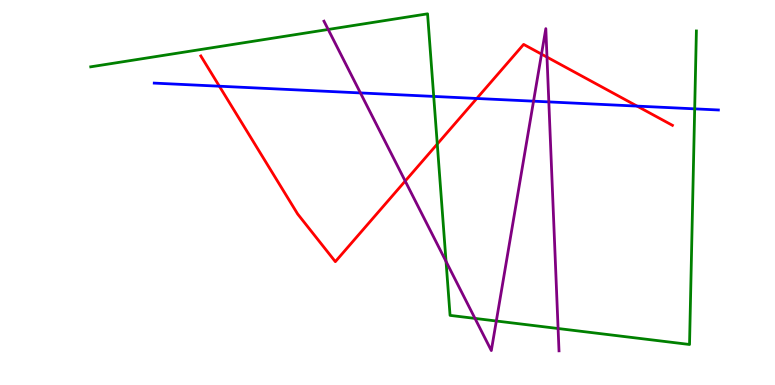[{'lines': ['blue', 'red'], 'intersections': [{'x': 2.83, 'y': 7.76}, {'x': 6.15, 'y': 7.44}, {'x': 8.22, 'y': 7.24}]}, {'lines': ['green', 'red'], 'intersections': [{'x': 5.64, 'y': 6.26}]}, {'lines': ['purple', 'red'], 'intersections': [{'x': 5.23, 'y': 5.3}, {'x': 6.99, 'y': 8.59}, {'x': 7.06, 'y': 8.52}]}, {'lines': ['blue', 'green'], 'intersections': [{'x': 5.6, 'y': 7.5}, {'x': 8.96, 'y': 7.17}]}, {'lines': ['blue', 'purple'], 'intersections': [{'x': 4.65, 'y': 7.59}, {'x': 6.88, 'y': 7.37}, {'x': 7.08, 'y': 7.35}]}, {'lines': ['green', 'purple'], 'intersections': [{'x': 4.23, 'y': 9.23}, {'x': 5.76, 'y': 3.21}, {'x': 6.13, 'y': 1.73}, {'x': 6.4, 'y': 1.66}, {'x': 7.2, 'y': 1.47}]}]